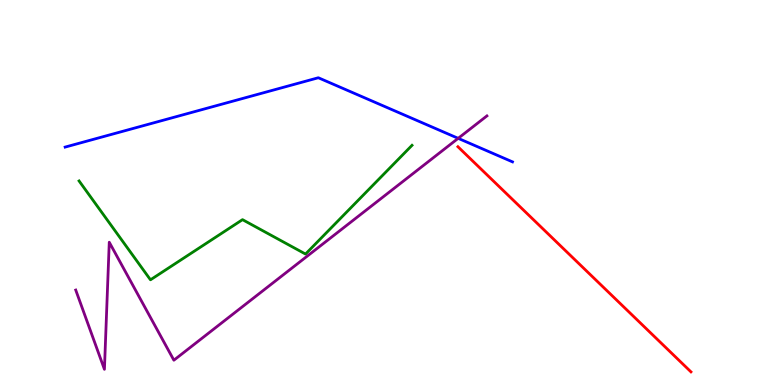[{'lines': ['blue', 'red'], 'intersections': []}, {'lines': ['green', 'red'], 'intersections': []}, {'lines': ['purple', 'red'], 'intersections': []}, {'lines': ['blue', 'green'], 'intersections': []}, {'lines': ['blue', 'purple'], 'intersections': [{'x': 5.91, 'y': 6.41}]}, {'lines': ['green', 'purple'], 'intersections': []}]